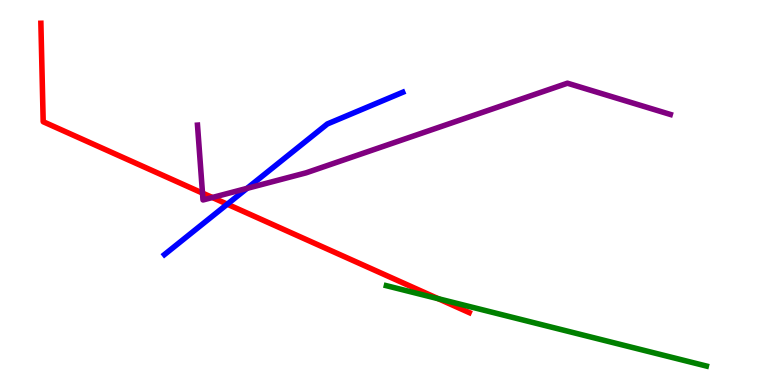[{'lines': ['blue', 'red'], 'intersections': [{'x': 2.93, 'y': 4.7}]}, {'lines': ['green', 'red'], 'intersections': [{'x': 5.66, 'y': 2.24}]}, {'lines': ['purple', 'red'], 'intersections': [{'x': 2.61, 'y': 4.98}, {'x': 2.74, 'y': 4.87}]}, {'lines': ['blue', 'green'], 'intersections': []}, {'lines': ['blue', 'purple'], 'intersections': [{'x': 3.19, 'y': 5.11}]}, {'lines': ['green', 'purple'], 'intersections': []}]